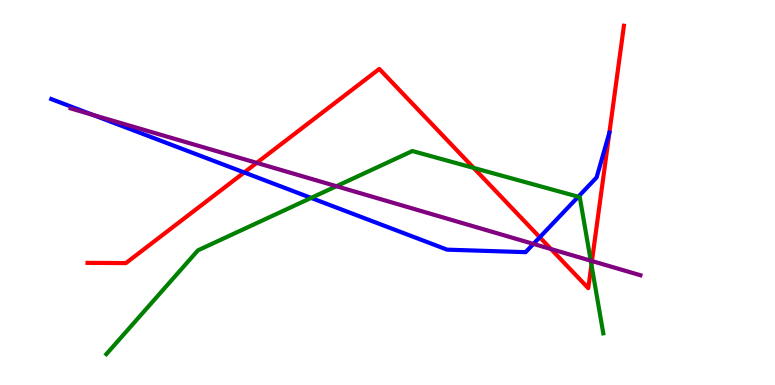[{'lines': ['blue', 'red'], 'intersections': [{'x': 3.15, 'y': 5.52}, {'x': 6.96, 'y': 3.84}, {'x': 7.86, 'y': 6.55}]}, {'lines': ['green', 'red'], 'intersections': [{'x': 6.11, 'y': 5.64}, {'x': 7.63, 'y': 3.12}]}, {'lines': ['purple', 'red'], 'intersections': [{'x': 3.31, 'y': 5.77}, {'x': 7.11, 'y': 3.53}, {'x': 7.64, 'y': 3.22}]}, {'lines': ['blue', 'green'], 'intersections': [{'x': 4.01, 'y': 4.86}, {'x': 7.46, 'y': 4.89}]}, {'lines': ['blue', 'purple'], 'intersections': [{'x': 1.2, 'y': 7.02}, {'x': 6.88, 'y': 3.66}]}, {'lines': ['green', 'purple'], 'intersections': [{'x': 4.34, 'y': 5.16}, {'x': 7.62, 'y': 3.23}]}]